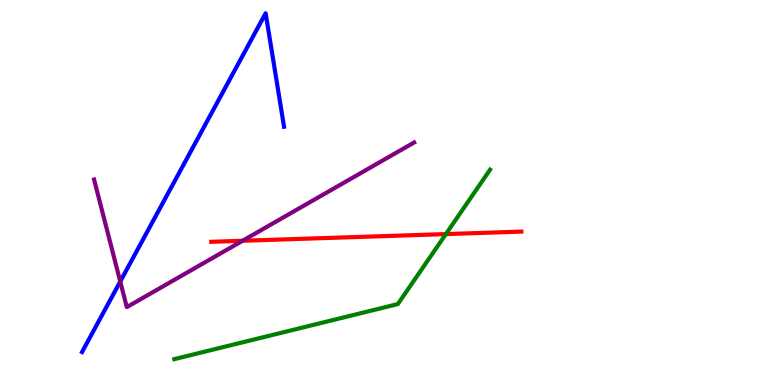[{'lines': ['blue', 'red'], 'intersections': []}, {'lines': ['green', 'red'], 'intersections': [{'x': 5.75, 'y': 3.92}]}, {'lines': ['purple', 'red'], 'intersections': [{'x': 3.13, 'y': 3.75}]}, {'lines': ['blue', 'green'], 'intersections': []}, {'lines': ['blue', 'purple'], 'intersections': [{'x': 1.55, 'y': 2.69}]}, {'lines': ['green', 'purple'], 'intersections': []}]